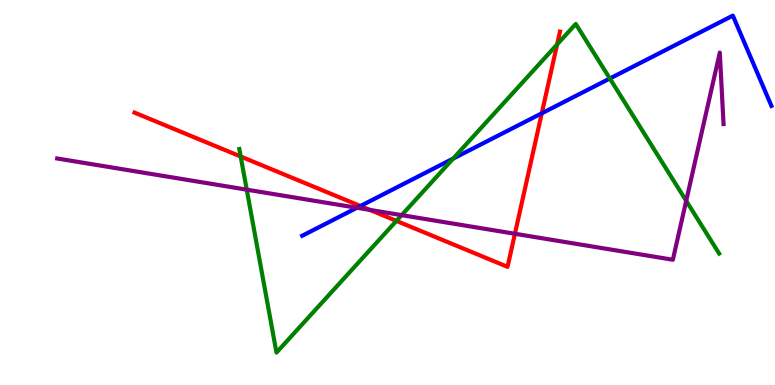[{'lines': ['blue', 'red'], 'intersections': [{'x': 4.65, 'y': 4.65}, {'x': 6.99, 'y': 7.06}]}, {'lines': ['green', 'red'], 'intersections': [{'x': 3.11, 'y': 5.93}, {'x': 5.11, 'y': 4.26}, {'x': 7.19, 'y': 8.85}]}, {'lines': ['purple', 'red'], 'intersections': [{'x': 4.77, 'y': 4.55}, {'x': 6.64, 'y': 3.93}]}, {'lines': ['blue', 'green'], 'intersections': [{'x': 5.85, 'y': 5.88}, {'x': 7.87, 'y': 7.96}]}, {'lines': ['blue', 'purple'], 'intersections': [{'x': 4.61, 'y': 4.6}]}, {'lines': ['green', 'purple'], 'intersections': [{'x': 3.18, 'y': 5.07}, {'x': 5.18, 'y': 4.41}, {'x': 8.85, 'y': 4.78}]}]